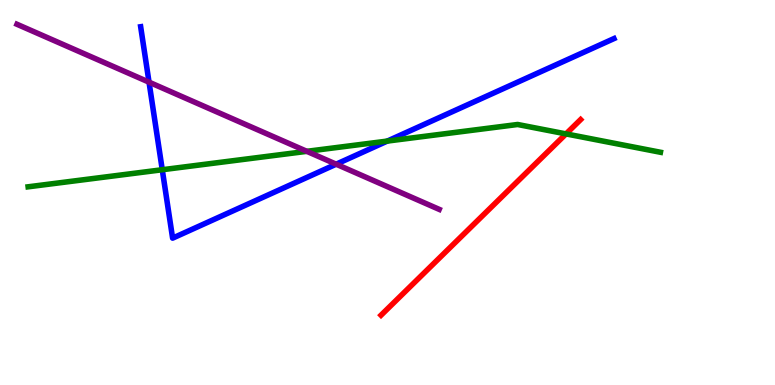[{'lines': ['blue', 'red'], 'intersections': []}, {'lines': ['green', 'red'], 'intersections': [{'x': 7.3, 'y': 6.52}]}, {'lines': ['purple', 'red'], 'intersections': []}, {'lines': ['blue', 'green'], 'intersections': [{'x': 2.09, 'y': 5.59}, {'x': 5.0, 'y': 6.34}]}, {'lines': ['blue', 'purple'], 'intersections': [{'x': 1.92, 'y': 7.87}, {'x': 4.34, 'y': 5.74}]}, {'lines': ['green', 'purple'], 'intersections': [{'x': 3.96, 'y': 6.07}]}]